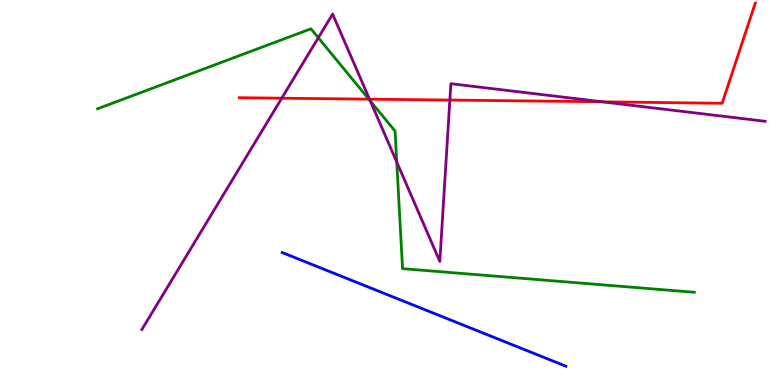[{'lines': ['blue', 'red'], 'intersections': []}, {'lines': ['green', 'red'], 'intersections': [{'x': 4.76, 'y': 7.42}]}, {'lines': ['purple', 'red'], 'intersections': [{'x': 3.64, 'y': 7.45}, {'x': 4.77, 'y': 7.42}, {'x': 5.8, 'y': 7.4}, {'x': 7.77, 'y': 7.36}]}, {'lines': ['blue', 'green'], 'intersections': []}, {'lines': ['blue', 'purple'], 'intersections': []}, {'lines': ['green', 'purple'], 'intersections': [{'x': 4.11, 'y': 9.02}, {'x': 4.78, 'y': 7.38}, {'x': 5.12, 'y': 5.79}]}]